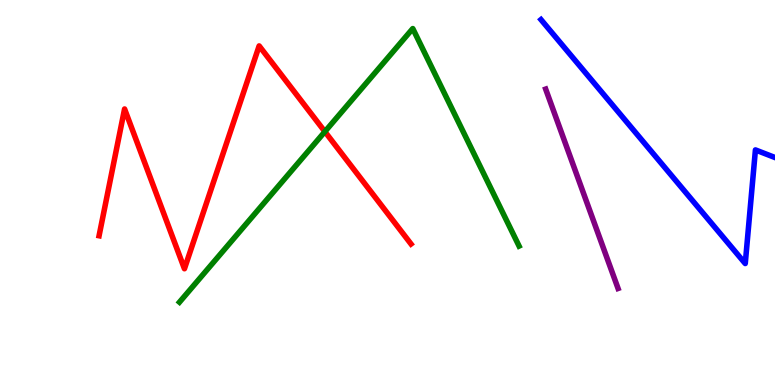[{'lines': ['blue', 'red'], 'intersections': []}, {'lines': ['green', 'red'], 'intersections': [{'x': 4.19, 'y': 6.58}]}, {'lines': ['purple', 'red'], 'intersections': []}, {'lines': ['blue', 'green'], 'intersections': []}, {'lines': ['blue', 'purple'], 'intersections': []}, {'lines': ['green', 'purple'], 'intersections': []}]